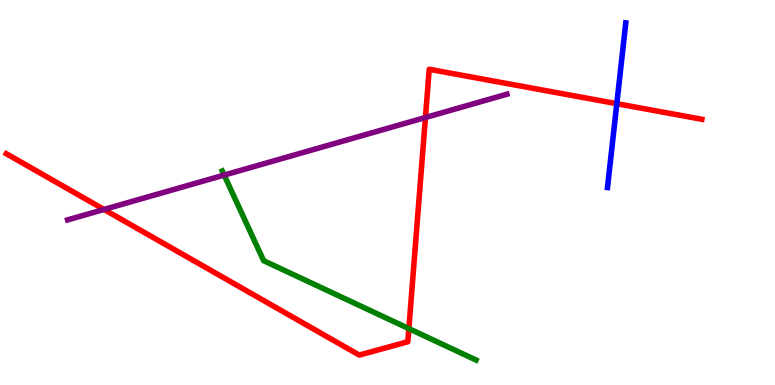[{'lines': ['blue', 'red'], 'intersections': [{'x': 7.96, 'y': 7.31}]}, {'lines': ['green', 'red'], 'intersections': [{'x': 5.28, 'y': 1.46}]}, {'lines': ['purple', 'red'], 'intersections': [{'x': 1.34, 'y': 4.56}, {'x': 5.49, 'y': 6.95}]}, {'lines': ['blue', 'green'], 'intersections': []}, {'lines': ['blue', 'purple'], 'intersections': []}, {'lines': ['green', 'purple'], 'intersections': [{'x': 2.89, 'y': 5.45}]}]